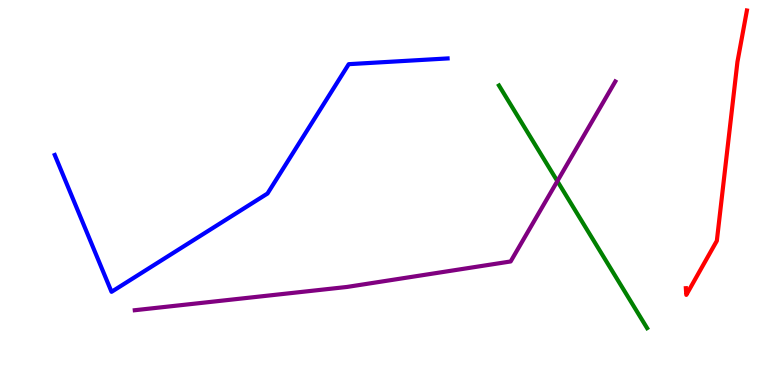[{'lines': ['blue', 'red'], 'intersections': []}, {'lines': ['green', 'red'], 'intersections': []}, {'lines': ['purple', 'red'], 'intersections': []}, {'lines': ['blue', 'green'], 'intersections': []}, {'lines': ['blue', 'purple'], 'intersections': []}, {'lines': ['green', 'purple'], 'intersections': [{'x': 7.19, 'y': 5.3}]}]